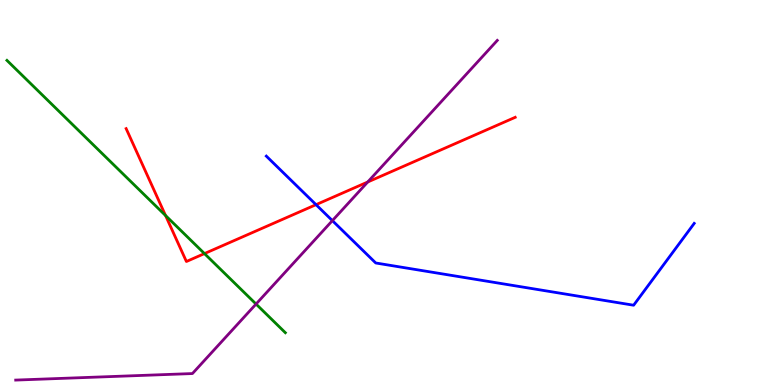[{'lines': ['blue', 'red'], 'intersections': [{'x': 4.08, 'y': 4.68}]}, {'lines': ['green', 'red'], 'intersections': [{'x': 2.14, 'y': 4.4}, {'x': 2.64, 'y': 3.41}]}, {'lines': ['purple', 'red'], 'intersections': [{'x': 4.74, 'y': 5.27}]}, {'lines': ['blue', 'green'], 'intersections': []}, {'lines': ['blue', 'purple'], 'intersections': [{'x': 4.29, 'y': 4.27}]}, {'lines': ['green', 'purple'], 'intersections': [{'x': 3.3, 'y': 2.1}]}]